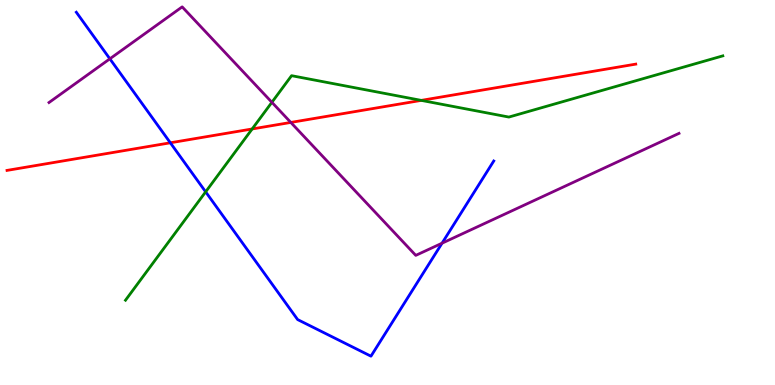[{'lines': ['blue', 'red'], 'intersections': [{'x': 2.2, 'y': 6.29}]}, {'lines': ['green', 'red'], 'intersections': [{'x': 3.25, 'y': 6.65}, {'x': 5.44, 'y': 7.39}]}, {'lines': ['purple', 'red'], 'intersections': [{'x': 3.75, 'y': 6.82}]}, {'lines': ['blue', 'green'], 'intersections': [{'x': 2.65, 'y': 5.02}]}, {'lines': ['blue', 'purple'], 'intersections': [{'x': 1.42, 'y': 8.47}, {'x': 5.7, 'y': 3.68}]}, {'lines': ['green', 'purple'], 'intersections': [{'x': 3.51, 'y': 7.34}]}]